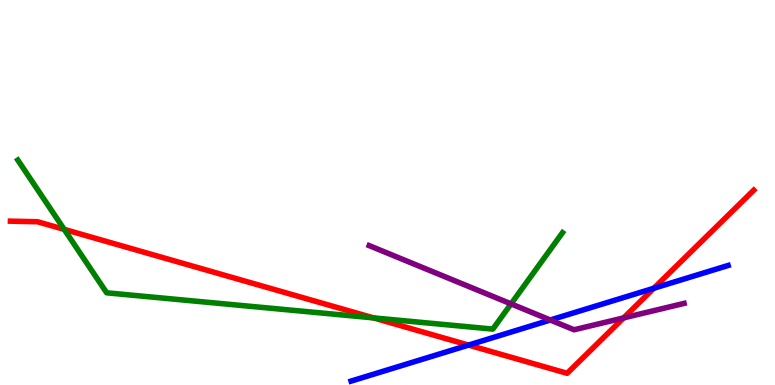[{'lines': ['blue', 'red'], 'intersections': [{'x': 6.05, 'y': 1.04}, {'x': 8.44, 'y': 2.51}]}, {'lines': ['green', 'red'], 'intersections': [{'x': 0.828, 'y': 4.04}, {'x': 4.82, 'y': 1.74}]}, {'lines': ['purple', 'red'], 'intersections': [{'x': 8.05, 'y': 1.74}]}, {'lines': ['blue', 'green'], 'intersections': []}, {'lines': ['blue', 'purple'], 'intersections': [{'x': 7.1, 'y': 1.69}]}, {'lines': ['green', 'purple'], 'intersections': [{'x': 6.59, 'y': 2.11}]}]